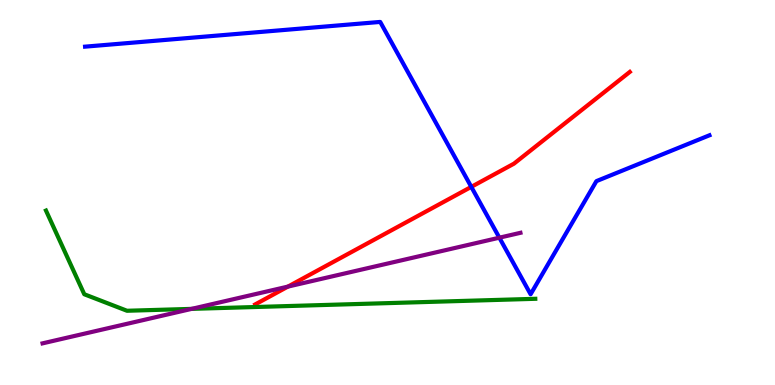[{'lines': ['blue', 'red'], 'intersections': [{'x': 6.08, 'y': 5.15}]}, {'lines': ['green', 'red'], 'intersections': []}, {'lines': ['purple', 'red'], 'intersections': [{'x': 3.72, 'y': 2.56}]}, {'lines': ['blue', 'green'], 'intersections': []}, {'lines': ['blue', 'purple'], 'intersections': [{'x': 6.44, 'y': 3.83}]}, {'lines': ['green', 'purple'], 'intersections': [{'x': 2.47, 'y': 1.98}]}]